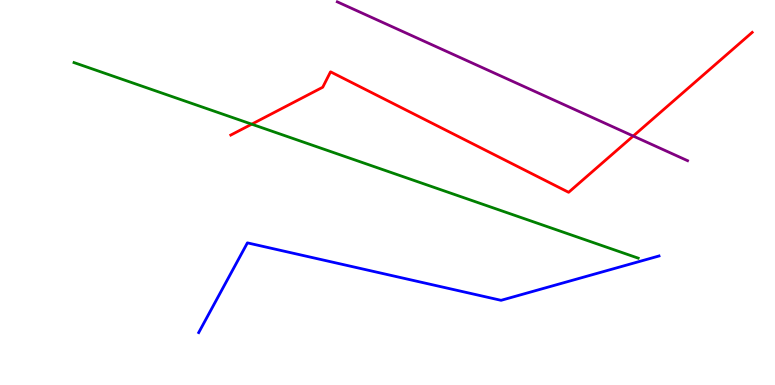[{'lines': ['blue', 'red'], 'intersections': []}, {'lines': ['green', 'red'], 'intersections': [{'x': 3.25, 'y': 6.77}]}, {'lines': ['purple', 'red'], 'intersections': [{'x': 8.17, 'y': 6.47}]}, {'lines': ['blue', 'green'], 'intersections': []}, {'lines': ['blue', 'purple'], 'intersections': []}, {'lines': ['green', 'purple'], 'intersections': []}]